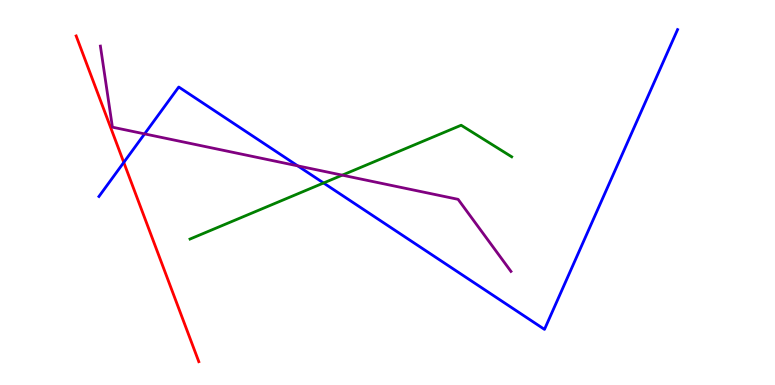[{'lines': ['blue', 'red'], 'intersections': [{'x': 1.6, 'y': 5.78}]}, {'lines': ['green', 'red'], 'intersections': []}, {'lines': ['purple', 'red'], 'intersections': []}, {'lines': ['blue', 'green'], 'intersections': [{'x': 4.18, 'y': 5.25}]}, {'lines': ['blue', 'purple'], 'intersections': [{'x': 1.87, 'y': 6.52}, {'x': 3.84, 'y': 5.69}]}, {'lines': ['green', 'purple'], 'intersections': [{'x': 4.42, 'y': 5.45}]}]